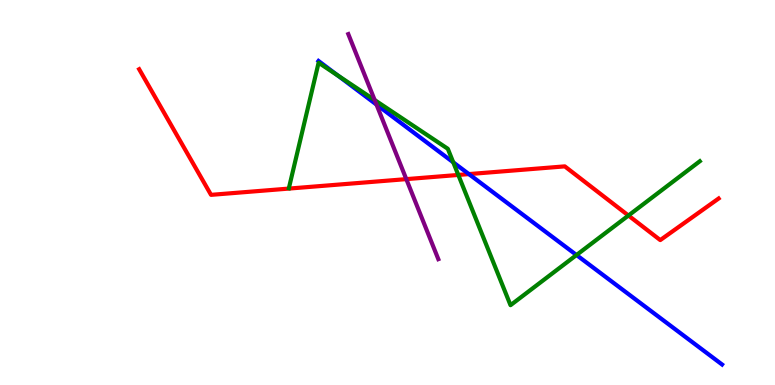[{'lines': ['blue', 'red'], 'intersections': [{'x': 6.05, 'y': 5.48}]}, {'lines': ['green', 'red'], 'intersections': [{'x': 5.91, 'y': 5.46}, {'x': 8.11, 'y': 4.4}]}, {'lines': ['purple', 'red'], 'intersections': [{'x': 5.24, 'y': 5.35}]}, {'lines': ['blue', 'green'], 'intersections': [{'x': 4.36, 'y': 8.04}, {'x': 5.85, 'y': 5.78}, {'x': 7.44, 'y': 3.38}]}, {'lines': ['blue', 'purple'], 'intersections': [{'x': 4.86, 'y': 7.28}]}, {'lines': ['green', 'purple'], 'intersections': [{'x': 4.83, 'y': 7.4}]}]